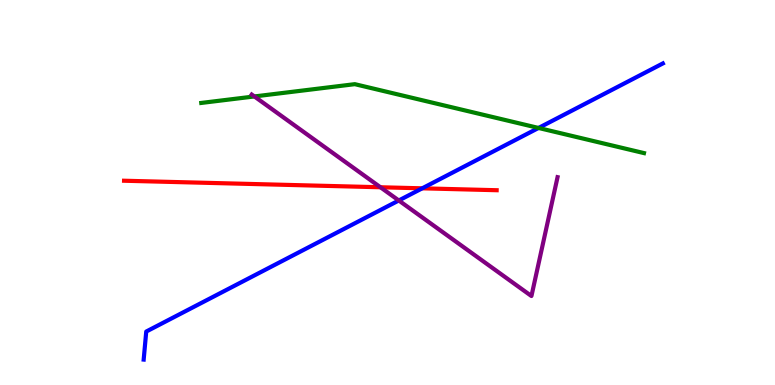[{'lines': ['blue', 'red'], 'intersections': [{'x': 5.45, 'y': 5.11}]}, {'lines': ['green', 'red'], 'intersections': []}, {'lines': ['purple', 'red'], 'intersections': [{'x': 4.91, 'y': 5.14}]}, {'lines': ['blue', 'green'], 'intersections': [{'x': 6.95, 'y': 6.68}]}, {'lines': ['blue', 'purple'], 'intersections': [{'x': 5.15, 'y': 4.79}]}, {'lines': ['green', 'purple'], 'intersections': [{'x': 3.28, 'y': 7.49}]}]